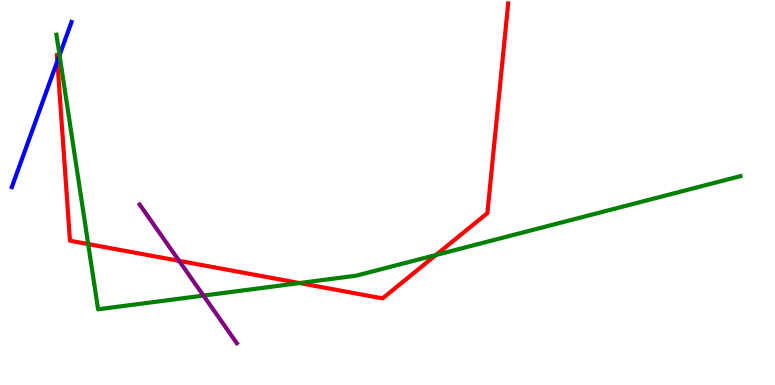[{'lines': ['blue', 'red'], 'intersections': [{'x': 0.74, 'y': 8.41}]}, {'lines': ['green', 'red'], 'intersections': [{'x': 1.14, 'y': 3.66}, {'x': 3.87, 'y': 2.65}, {'x': 5.62, 'y': 3.38}]}, {'lines': ['purple', 'red'], 'intersections': [{'x': 2.31, 'y': 3.22}]}, {'lines': ['blue', 'green'], 'intersections': [{'x': 0.768, 'y': 8.57}]}, {'lines': ['blue', 'purple'], 'intersections': []}, {'lines': ['green', 'purple'], 'intersections': [{'x': 2.63, 'y': 2.32}]}]